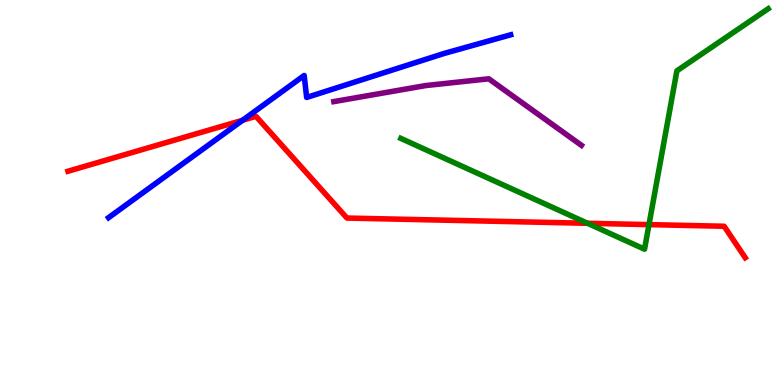[{'lines': ['blue', 'red'], 'intersections': [{'x': 3.13, 'y': 6.88}]}, {'lines': ['green', 'red'], 'intersections': [{'x': 7.58, 'y': 4.2}, {'x': 8.37, 'y': 4.17}]}, {'lines': ['purple', 'red'], 'intersections': []}, {'lines': ['blue', 'green'], 'intersections': []}, {'lines': ['blue', 'purple'], 'intersections': []}, {'lines': ['green', 'purple'], 'intersections': []}]